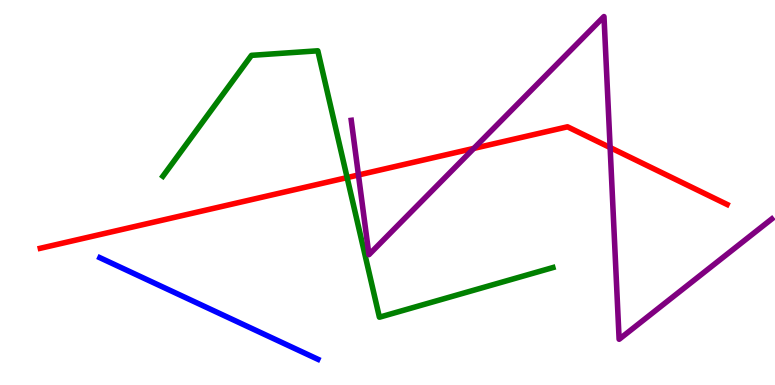[{'lines': ['blue', 'red'], 'intersections': []}, {'lines': ['green', 'red'], 'intersections': [{'x': 4.48, 'y': 5.39}]}, {'lines': ['purple', 'red'], 'intersections': [{'x': 4.63, 'y': 5.46}, {'x': 6.11, 'y': 6.15}, {'x': 7.87, 'y': 6.17}]}, {'lines': ['blue', 'green'], 'intersections': []}, {'lines': ['blue', 'purple'], 'intersections': []}, {'lines': ['green', 'purple'], 'intersections': []}]